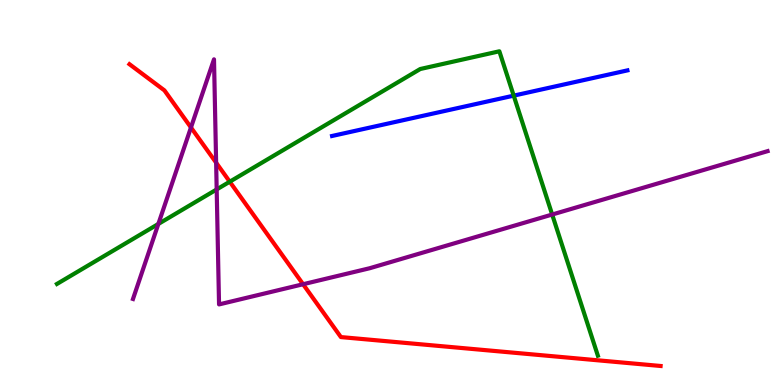[{'lines': ['blue', 'red'], 'intersections': []}, {'lines': ['green', 'red'], 'intersections': [{'x': 2.96, 'y': 5.28}]}, {'lines': ['purple', 'red'], 'intersections': [{'x': 2.46, 'y': 6.69}, {'x': 2.79, 'y': 5.77}, {'x': 3.91, 'y': 2.62}]}, {'lines': ['blue', 'green'], 'intersections': [{'x': 6.63, 'y': 7.52}]}, {'lines': ['blue', 'purple'], 'intersections': []}, {'lines': ['green', 'purple'], 'intersections': [{'x': 2.04, 'y': 4.18}, {'x': 2.8, 'y': 5.08}, {'x': 7.12, 'y': 4.43}]}]